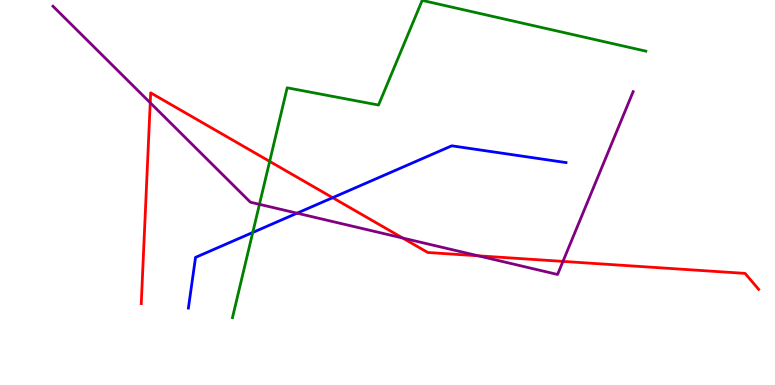[{'lines': ['blue', 'red'], 'intersections': [{'x': 4.29, 'y': 4.87}]}, {'lines': ['green', 'red'], 'intersections': [{'x': 3.48, 'y': 5.81}]}, {'lines': ['purple', 'red'], 'intersections': [{'x': 1.94, 'y': 7.33}, {'x': 5.2, 'y': 3.82}, {'x': 6.17, 'y': 3.36}, {'x': 7.26, 'y': 3.21}]}, {'lines': ['blue', 'green'], 'intersections': [{'x': 3.26, 'y': 3.96}]}, {'lines': ['blue', 'purple'], 'intersections': [{'x': 3.83, 'y': 4.46}]}, {'lines': ['green', 'purple'], 'intersections': [{'x': 3.35, 'y': 4.69}]}]